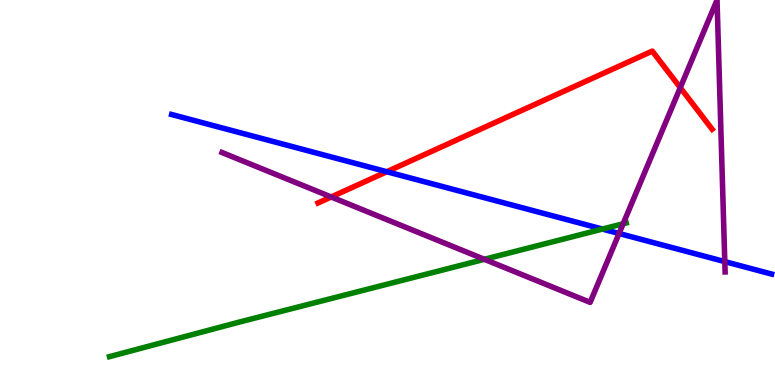[{'lines': ['blue', 'red'], 'intersections': [{'x': 4.99, 'y': 5.54}]}, {'lines': ['green', 'red'], 'intersections': []}, {'lines': ['purple', 'red'], 'intersections': [{'x': 4.27, 'y': 4.88}, {'x': 8.78, 'y': 7.72}]}, {'lines': ['blue', 'green'], 'intersections': [{'x': 7.77, 'y': 4.05}]}, {'lines': ['blue', 'purple'], 'intersections': [{'x': 7.99, 'y': 3.94}, {'x': 9.35, 'y': 3.2}]}, {'lines': ['green', 'purple'], 'intersections': [{'x': 6.25, 'y': 3.26}, {'x': 8.04, 'y': 4.19}]}]